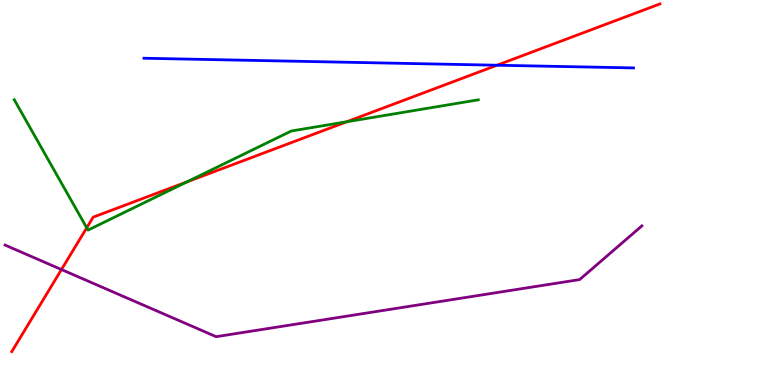[{'lines': ['blue', 'red'], 'intersections': [{'x': 6.41, 'y': 8.31}]}, {'lines': ['green', 'red'], 'intersections': [{'x': 1.12, 'y': 4.08}, {'x': 2.41, 'y': 5.27}, {'x': 4.47, 'y': 6.84}]}, {'lines': ['purple', 'red'], 'intersections': [{'x': 0.793, 'y': 3.0}]}, {'lines': ['blue', 'green'], 'intersections': []}, {'lines': ['blue', 'purple'], 'intersections': []}, {'lines': ['green', 'purple'], 'intersections': []}]